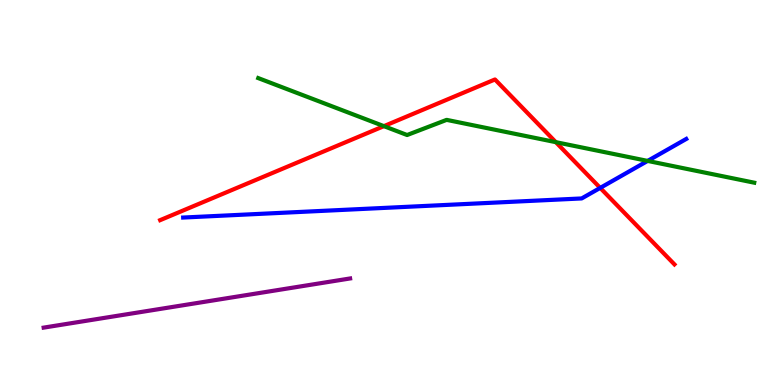[{'lines': ['blue', 'red'], 'intersections': [{'x': 7.74, 'y': 5.12}]}, {'lines': ['green', 'red'], 'intersections': [{'x': 4.95, 'y': 6.72}, {'x': 7.17, 'y': 6.31}]}, {'lines': ['purple', 'red'], 'intersections': []}, {'lines': ['blue', 'green'], 'intersections': [{'x': 8.36, 'y': 5.82}]}, {'lines': ['blue', 'purple'], 'intersections': []}, {'lines': ['green', 'purple'], 'intersections': []}]